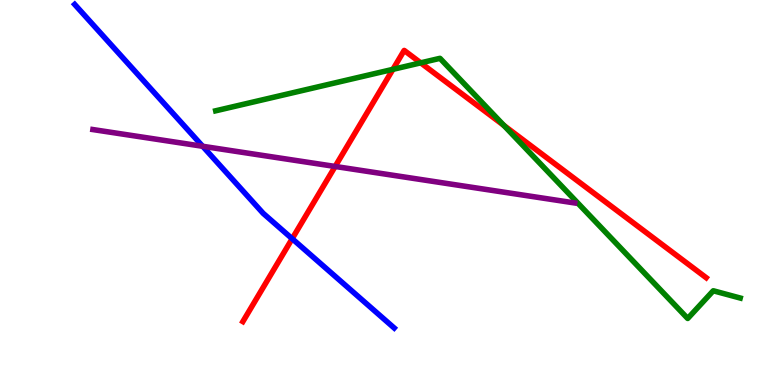[{'lines': ['blue', 'red'], 'intersections': [{'x': 3.77, 'y': 3.8}]}, {'lines': ['green', 'red'], 'intersections': [{'x': 5.07, 'y': 8.2}, {'x': 5.43, 'y': 8.37}, {'x': 6.5, 'y': 6.74}]}, {'lines': ['purple', 'red'], 'intersections': [{'x': 4.32, 'y': 5.68}]}, {'lines': ['blue', 'green'], 'intersections': []}, {'lines': ['blue', 'purple'], 'intersections': [{'x': 2.62, 'y': 6.2}]}, {'lines': ['green', 'purple'], 'intersections': []}]